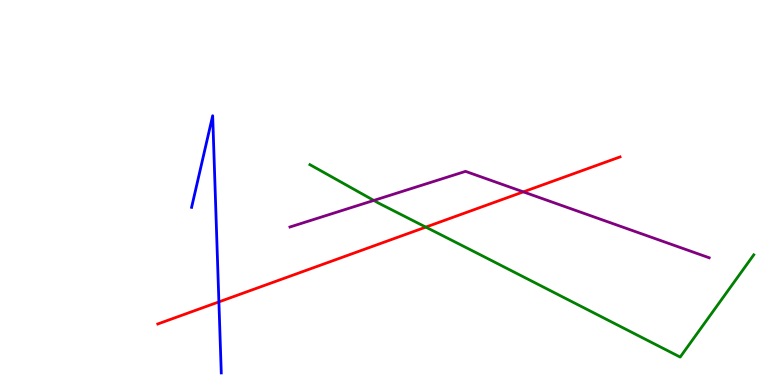[{'lines': ['blue', 'red'], 'intersections': [{'x': 2.82, 'y': 2.16}]}, {'lines': ['green', 'red'], 'intersections': [{'x': 5.49, 'y': 4.1}]}, {'lines': ['purple', 'red'], 'intersections': [{'x': 6.75, 'y': 5.02}]}, {'lines': ['blue', 'green'], 'intersections': []}, {'lines': ['blue', 'purple'], 'intersections': []}, {'lines': ['green', 'purple'], 'intersections': [{'x': 4.82, 'y': 4.79}]}]